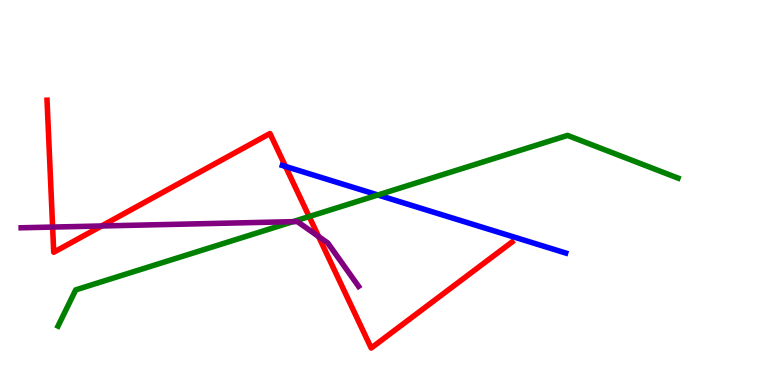[{'lines': ['blue', 'red'], 'intersections': [{'x': 3.68, 'y': 5.68}]}, {'lines': ['green', 'red'], 'intersections': [{'x': 3.99, 'y': 4.38}]}, {'lines': ['purple', 'red'], 'intersections': [{'x': 0.679, 'y': 4.1}, {'x': 1.31, 'y': 4.13}, {'x': 4.11, 'y': 3.86}]}, {'lines': ['blue', 'green'], 'intersections': [{'x': 4.88, 'y': 4.94}]}, {'lines': ['blue', 'purple'], 'intersections': []}, {'lines': ['green', 'purple'], 'intersections': [{'x': 3.78, 'y': 4.24}]}]